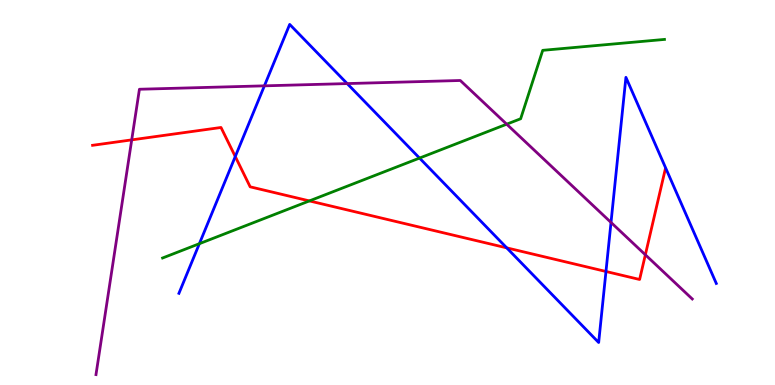[{'lines': ['blue', 'red'], 'intersections': [{'x': 3.04, 'y': 5.93}, {'x': 6.54, 'y': 3.56}, {'x': 7.82, 'y': 2.95}]}, {'lines': ['green', 'red'], 'intersections': [{'x': 3.99, 'y': 4.78}]}, {'lines': ['purple', 'red'], 'intersections': [{'x': 1.7, 'y': 6.37}, {'x': 8.33, 'y': 3.38}]}, {'lines': ['blue', 'green'], 'intersections': [{'x': 2.57, 'y': 3.67}, {'x': 5.41, 'y': 5.89}]}, {'lines': ['blue', 'purple'], 'intersections': [{'x': 3.41, 'y': 7.77}, {'x': 4.48, 'y': 7.83}, {'x': 7.88, 'y': 4.22}]}, {'lines': ['green', 'purple'], 'intersections': [{'x': 6.54, 'y': 6.77}]}]